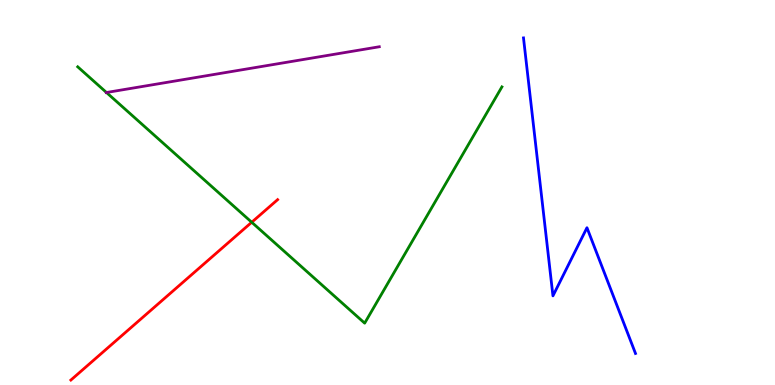[{'lines': ['blue', 'red'], 'intersections': []}, {'lines': ['green', 'red'], 'intersections': [{'x': 3.25, 'y': 4.23}]}, {'lines': ['purple', 'red'], 'intersections': []}, {'lines': ['blue', 'green'], 'intersections': []}, {'lines': ['blue', 'purple'], 'intersections': []}, {'lines': ['green', 'purple'], 'intersections': [{'x': 1.37, 'y': 7.6}]}]